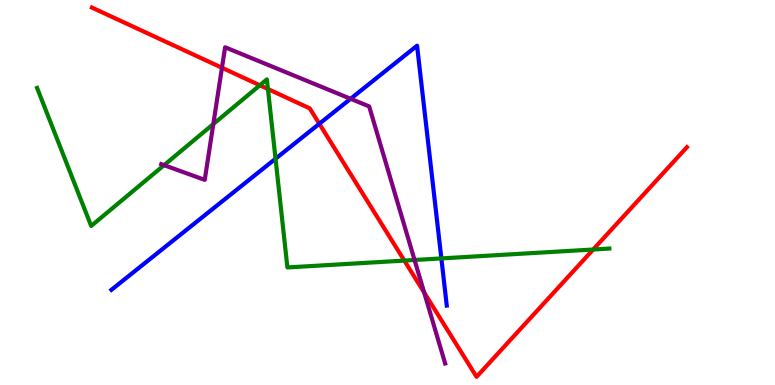[{'lines': ['blue', 'red'], 'intersections': [{'x': 4.12, 'y': 6.79}]}, {'lines': ['green', 'red'], 'intersections': [{'x': 3.35, 'y': 7.78}, {'x': 3.46, 'y': 7.69}, {'x': 5.22, 'y': 3.23}, {'x': 7.65, 'y': 3.52}]}, {'lines': ['purple', 'red'], 'intersections': [{'x': 2.86, 'y': 8.24}, {'x': 5.47, 'y': 2.4}]}, {'lines': ['blue', 'green'], 'intersections': [{'x': 3.56, 'y': 5.88}, {'x': 5.7, 'y': 3.29}]}, {'lines': ['blue', 'purple'], 'intersections': [{'x': 4.52, 'y': 7.43}]}, {'lines': ['green', 'purple'], 'intersections': [{'x': 2.12, 'y': 5.71}, {'x': 2.75, 'y': 6.78}, {'x': 5.35, 'y': 3.25}]}]